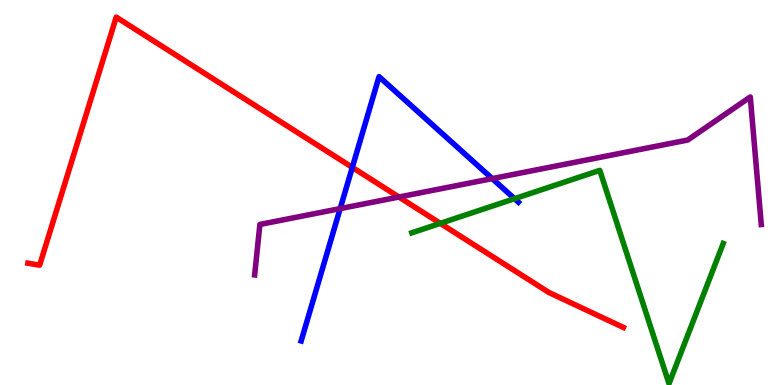[{'lines': ['blue', 'red'], 'intersections': [{'x': 4.55, 'y': 5.65}]}, {'lines': ['green', 'red'], 'intersections': [{'x': 5.68, 'y': 4.2}]}, {'lines': ['purple', 'red'], 'intersections': [{'x': 5.15, 'y': 4.88}]}, {'lines': ['blue', 'green'], 'intersections': [{'x': 6.64, 'y': 4.84}]}, {'lines': ['blue', 'purple'], 'intersections': [{'x': 4.39, 'y': 4.58}, {'x': 6.35, 'y': 5.36}]}, {'lines': ['green', 'purple'], 'intersections': []}]